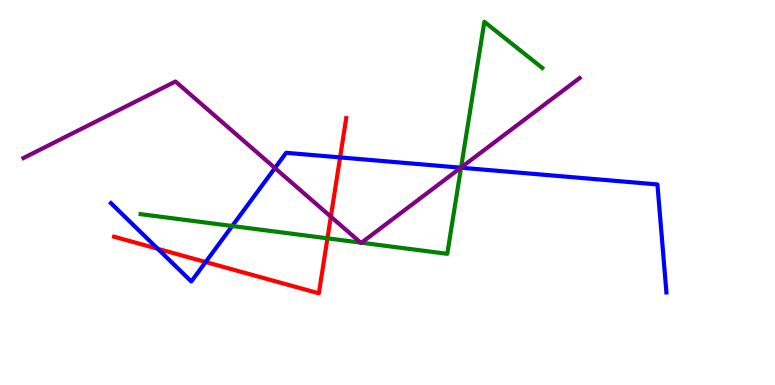[{'lines': ['blue', 'red'], 'intersections': [{'x': 2.04, 'y': 3.54}, {'x': 2.65, 'y': 3.19}, {'x': 4.39, 'y': 5.91}]}, {'lines': ['green', 'red'], 'intersections': [{'x': 4.23, 'y': 3.81}]}, {'lines': ['purple', 'red'], 'intersections': [{'x': 4.27, 'y': 4.37}]}, {'lines': ['blue', 'green'], 'intersections': [{'x': 3.0, 'y': 4.13}, {'x': 5.95, 'y': 5.64}]}, {'lines': ['blue', 'purple'], 'intersections': [{'x': 3.55, 'y': 5.64}, {'x': 5.95, 'y': 5.64}]}, {'lines': ['green', 'purple'], 'intersections': [{'x': 4.65, 'y': 3.7}, {'x': 4.66, 'y': 3.7}, {'x': 5.95, 'y': 5.65}]}]